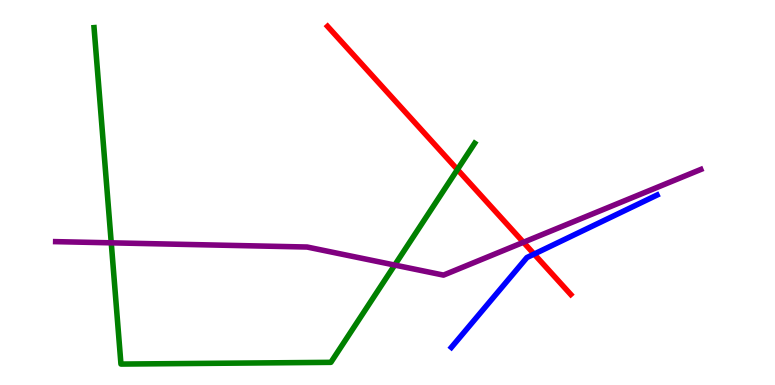[{'lines': ['blue', 'red'], 'intersections': [{'x': 6.89, 'y': 3.4}]}, {'lines': ['green', 'red'], 'intersections': [{'x': 5.9, 'y': 5.6}]}, {'lines': ['purple', 'red'], 'intersections': [{'x': 6.75, 'y': 3.71}]}, {'lines': ['blue', 'green'], 'intersections': []}, {'lines': ['blue', 'purple'], 'intersections': []}, {'lines': ['green', 'purple'], 'intersections': [{'x': 1.44, 'y': 3.69}, {'x': 5.09, 'y': 3.12}]}]